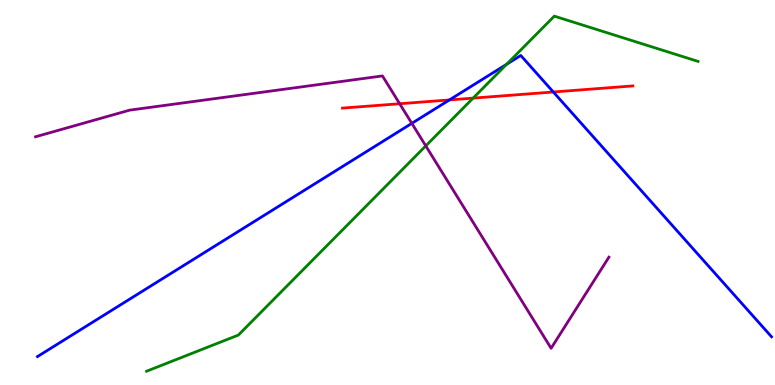[{'lines': ['blue', 'red'], 'intersections': [{'x': 5.8, 'y': 7.4}, {'x': 7.14, 'y': 7.61}]}, {'lines': ['green', 'red'], 'intersections': [{'x': 6.1, 'y': 7.45}]}, {'lines': ['purple', 'red'], 'intersections': [{'x': 5.16, 'y': 7.31}]}, {'lines': ['blue', 'green'], 'intersections': [{'x': 6.54, 'y': 8.33}]}, {'lines': ['blue', 'purple'], 'intersections': [{'x': 5.31, 'y': 6.8}]}, {'lines': ['green', 'purple'], 'intersections': [{'x': 5.49, 'y': 6.21}]}]